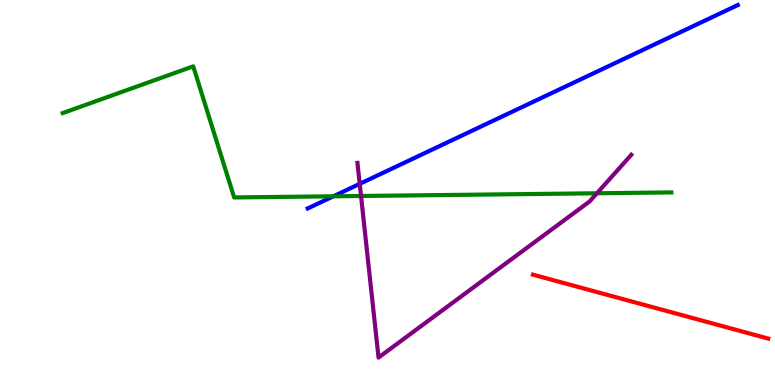[{'lines': ['blue', 'red'], 'intersections': []}, {'lines': ['green', 'red'], 'intersections': []}, {'lines': ['purple', 'red'], 'intersections': []}, {'lines': ['blue', 'green'], 'intersections': [{'x': 4.3, 'y': 4.9}]}, {'lines': ['blue', 'purple'], 'intersections': [{'x': 4.64, 'y': 5.22}]}, {'lines': ['green', 'purple'], 'intersections': [{'x': 4.66, 'y': 4.91}, {'x': 7.7, 'y': 4.98}]}]